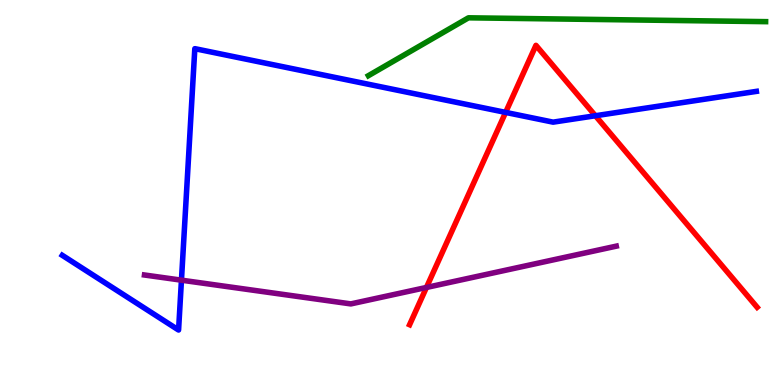[{'lines': ['blue', 'red'], 'intersections': [{'x': 6.52, 'y': 7.08}, {'x': 7.68, 'y': 6.99}]}, {'lines': ['green', 'red'], 'intersections': []}, {'lines': ['purple', 'red'], 'intersections': [{'x': 5.5, 'y': 2.53}]}, {'lines': ['blue', 'green'], 'intersections': []}, {'lines': ['blue', 'purple'], 'intersections': [{'x': 2.34, 'y': 2.72}]}, {'lines': ['green', 'purple'], 'intersections': []}]